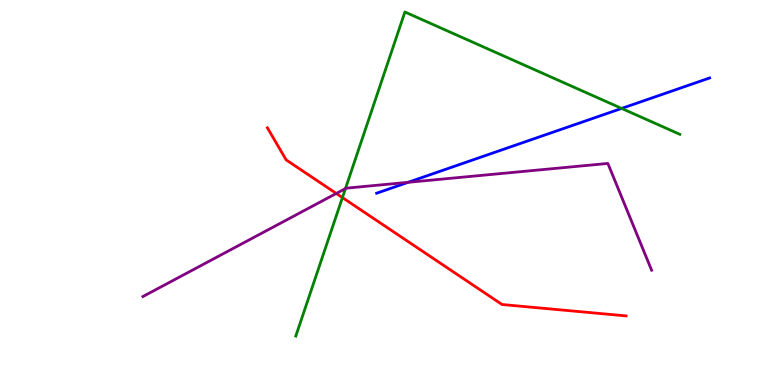[{'lines': ['blue', 'red'], 'intersections': []}, {'lines': ['green', 'red'], 'intersections': [{'x': 4.42, 'y': 4.87}]}, {'lines': ['purple', 'red'], 'intersections': [{'x': 4.34, 'y': 4.98}]}, {'lines': ['blue', 'green'], 'intersections': [{'x': 8.02, 'y': 7.18}]}, {'lines': ['blue', 'purple'], 'intersections': [{'x': 5.27, 'y': 5.26}]}, {'lines': ['green', 'purple'], 'intersections': [{'x': 4.46, 'y': 5.1}]}]